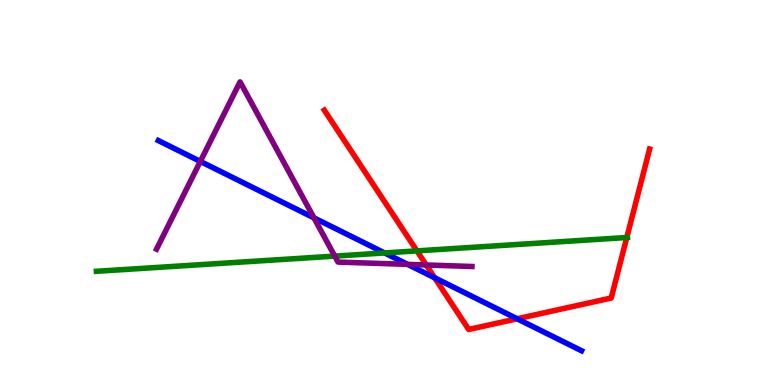[{'lines': ['blue', 'red'], 'intersections': [{'x': 5.61, 'y': 2.78}, {'x': 6.67, 'y': 1.72}]}, {'lines': ['green', 'red'], 'intersections': [{'x': 5.38, 'y': 3.48}, {'x': 8.09, 'y': 3.83}]}, {'lines': ['purple', 'red'], 'intersections': [{'x': 5.5, 'y': 3.12}]}, {'lines': ['blue', 'green'], 'intersections': [{'x': 4.96, 'y': 3.43}]}, {'lines': ['blue', 'purple'], 'intersections': [{'x': 2.58, 'y': 5.81}, {'x': 4.05, 'y': 4.34}, {'x': 5.26, 'y': 3.13}]}, {'lines': ['green', 'purple'], 'intersections': [{'x': 4.32, 'y': 3.35}]}]